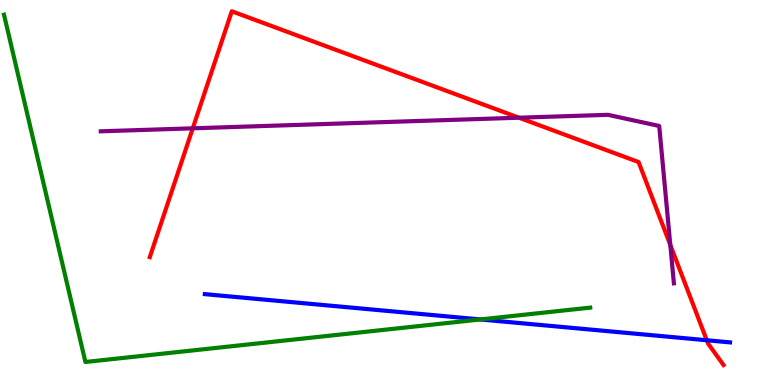[{'lines': ['blue', 'red'], 'intersections': [{'x': 9.12, 'y': 1.16}]}, {'lines': ['green', 'red'], 'intersections': []}, {'lines': ['purple', 'red'], 'intersections': [{'x': 2.49, 'y': 6.67}, {'x': 6.7, 'y': 6.94}, {'x': 8.65, 'y': 3.64}]}, {'lines': ['blue', 'green'], 'intersections': [{'x': 6.2, 'y': 1.7}]}, {'lines': ['blue', 'purple'], 'intersections': []}, {'lines': ['green', 'purple'], 'intersections': []}]